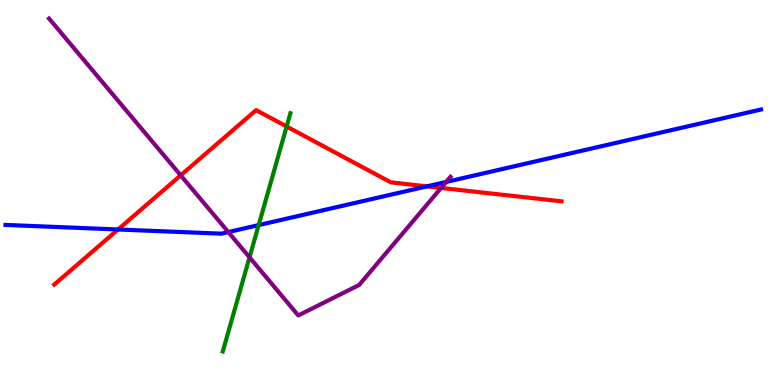[{'lines': ['blue', 'red'], 'intersections': [{'x': 1.52, 'y': 4.04}, {'x': 5.51, 'y': 5.16}]}, {'lines': ['green', 'red'], 'intersections': [{'x': 3.7, 'y': 6.71}]}, {'lines': ['purple', 'red'], 'intersections': [{'x': 2.33, 'y': 5.45}, {'x': 5.69, 'y': 5.12}]}, {'lines': ['blue', 'green'], 'intersections': [{'x': 3.34, 'y': 4.15}]}, {'lines': ['blue', 'purple'], 'intersections': [{'x': 2.95, 'y': 3.97}, {'x': 5.76, 'y': 5.27}]}, {'lines': ['green', 'purple'], 'intersections': [{'x': 3.22, 'y': 3.32}]}]